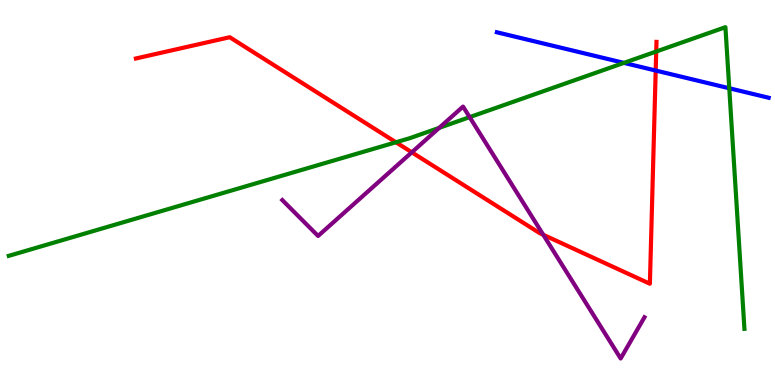[{'lines': ['blue', 'red'], 'intersections': [{'x': 8.46, 'y': 8.17}]}, {'lines': ['green', 'red'], 'intersections': [{'x': 5.11, 'y': 6.3}, {'x': 8.47, 'y': 8.66}]}, {'lines': ['purple', 'red'], 'intersections': [{'x': 5.31, 'y': 6.04}, {'x': 7.01, 'y': 3.9}]}, {'lines': ['blue', 'green'], 'intersections': [{'x': 8.05, 'y': 8.37}, {'x': 9.41, 'y': 7.71}]}, {'lines': ['blue', 'purple'], 'intersections': []}, {'lines': ['green', 'purple'], 'intersections': [{'x': 5.67, 'y': 6.68}, {'x': 6.06, 'y': 6.96}]}]